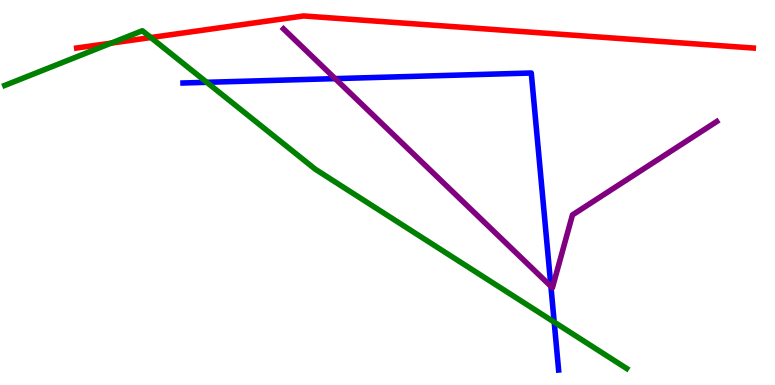[{'lines': ['blue', 'red'], 'intersections': []}, {'lines': ['green', 'red'], 'intersections': [{'x': 1.43, 'y': 8.88}, {'x': 1.95, 'y': 9.03}]}, {'lines': ['purple', 'red'], 'intersections': []}, {'lines': ['blue', 'green'], 'intersections': [{'x': 2.67, 'y': 7.86}, {'x': 7.15, 'y': 1.63}]}, {'lines': ['blue', 'purple'], 'intersections': [{'x': 4.32, 'y': 7.96}, {'x': 7.11, 'y': 2.56}]}, {'lines': ['green', 'purple'], 'intersections': []}]